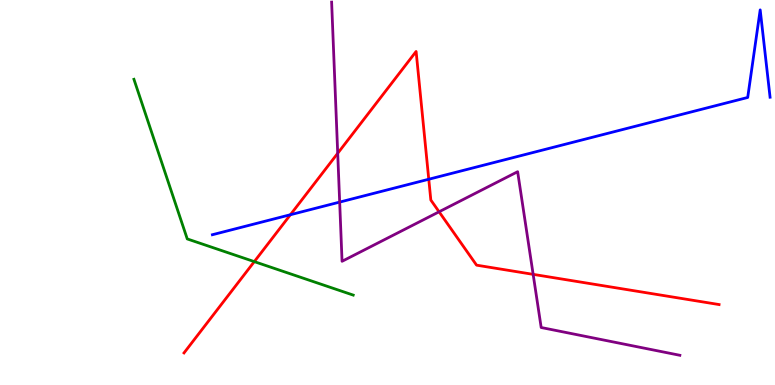[{'lines': ['blue', 'red'], 'intersections': [{'x': 3.75, 'y': 4.42}, {'x': 5.53, 'y': 5.34}]}, {'lines': ['green', 'red'], 'intersections': [{'x': 3.28, 'y': 3.2}]}, {'lines': ['purple', 'red'], 'intersections': [{'x': 4.36, 'y': 6.02}, {'x': 5.67, 'y': 4.5}, {'x': 6.88, 'y': 2.87}]}, {'lines': ['blue', 'green'], 'intersections': []}, {'lines': ['blue', 'purple'], 'intersections': [{'x': 4.38, 'y': 4.75}]}, {'lines': ['green', 'purple'], 'intersections': []}]